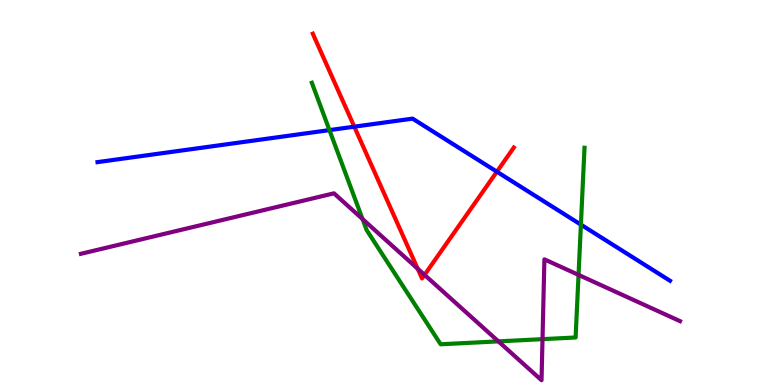[{'lines': ['blue', 'red'], 'intersections': [{'x': 4.57, 'y': 6.71}, {'x': 6.41, 'y': 5.54}]}, {'lines': ['green', 'red'], 'intersections': []}, {'lines': ['purple', 'red'], 'intersections': [{'x': 5.39, 'y': 3.02}, {'x': 5.48, 'y': 2.86}]}, {'lines': ['blue', 'green'], 'intersections': [{'x': 4.25, 'y': 6.62}, {'x': 7.5, 'y': 4.17}]}, {'lines': ['blue', 'purple'], 'intersections': []}, {'lines': ['green', 'purple'], 'intersections': [{'x': 4.68, 'y': 4.31}, {'x': 6.43, 'y': 1.13}, {'x': 7.0, 'y': 1.19}, {'x': 7.47, 'y': 2.86}]}]